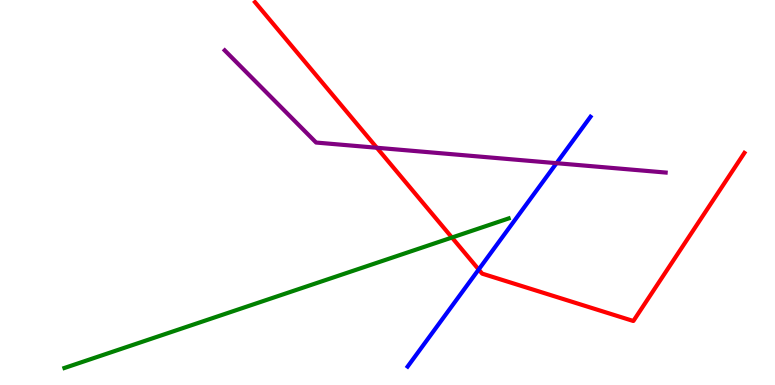[{'lines': ['blue', 'red'], 'intersections': [{'x': 6.18, 'y': 3.0}]}, {'lines': ['green', 'red'], 'intersections': [{'x': 5.83, 'y': 3.83}]}, {'lines': ['purple', 'red'], 'intersections': [{'x': 4.86, 'y': 6.16}]}, {'lines': ['blue', 'green'], 'intersections': []}, {'lines': ['blue', 'purple'], 'intersections': [{'x': 7.18, 'y': 5.76}]}, {'lines': ['green', 'purple'], 'intersections': []}]